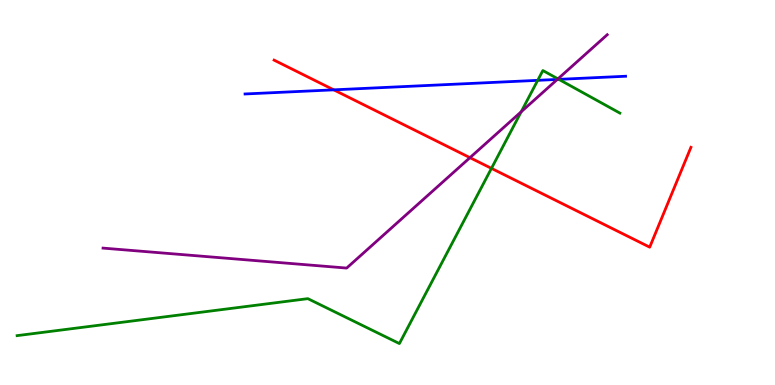[{'lines': ['blue', 'red'], 'intersections': [{'x': 4.31, 'y': 7.67}]}, {'lines': ['green', 'red'], 'intersections': [{'x': 6.34, 'y': 5.63}]}, {'lines': ['purple', 'red'], 'intersections': [{'x': 6.06, 'y': 5.9}]}, {'lines': ['blue', 'green'], 'intersections': [{'x': 6.94, 'y': 7.91}, {'x': 7.21, 'y': 7.94}]}, {'lines': ['blue', 'purple'], 'intersections': [{'x': 7.19, 'y': 7.94}]}, {'lines': ['green', 'purple'], 'intersections': [{'x': 6.73, 'y': 7.1}, {'x': 7.2, 'y': 7.95}]}]